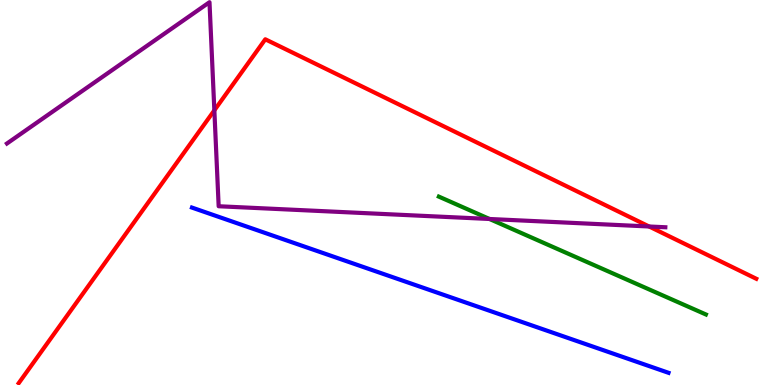[{'lines': ['blue', 'red'], 'intersections': []}, {'lines': ['green', 'red'], 'intersections': []}, {'lines': ['purple', 'red'], 'intersections': [{'x': 2.77, 'y': 7.13}, {'x': 8.38, 'y': 4.12}]}, {'lines': ['blue', 'green'], 'intersections': []}, {'lines': ['blue', 'purple'], 'intersections': []}, {'lines': ['green', 'purple'], 'intersections': [{'x': 6.32, 'y': 4.31}]}]